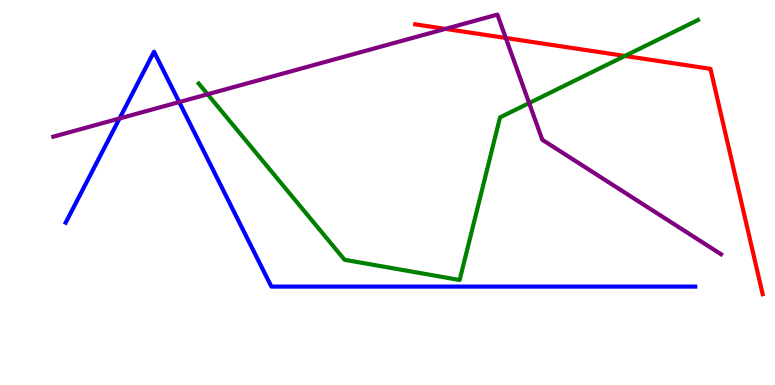[{'lines': ['blue', 'red'], 'intersections': []}, {'lines': ['green', 'red'], 'intersections': [{'x': 8.06, 'y': 8.55}]}, {'lines': ['purple', 'red'], 'intersections': [{'x': 5.75, 'y': 9.25}, {'x': 6.53, 'y': 9.01}]}, {'lines': ['blue', 'green'], 'intersections': []}, {'lines': ['blue', 'purple'], 'intersections': [{'x': 1.54, 'y': 6.92}, {'x': 2.31, 'y': 7.35}]}, {'lines': ['green', 'purple'], 'intersections': [{'x': 2.68, 'y': 7.55}, {'x': 6.83, 'y': 7.32}]}]